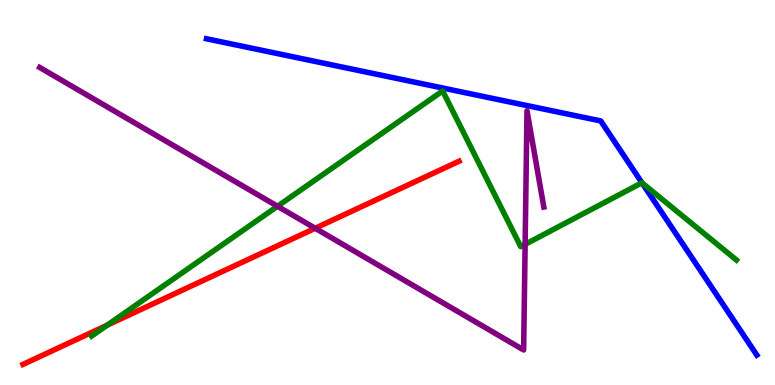[{'lines': ['blue', 'red'], 'intersections': []}, {'lines': ['green', 'red'], 'intersections': [{'x': 1.38, 'y': 1.55}]}, {'lines': ['purple', 'red'], 'intersections': [{'x': 4.07, 'y': 4.07}]}, {'lines': ['blue', 'green'], 'intersections': [{'x': 8.28, 'y': 5.25}]}, {'lines': ['blue', 'purple'], 'intersections': []}, {'lines': ['green', 'purple'], 'intersections': [{'x': 3.58, 'y': 4.64}, {'x': 6.78, 'y': 3.65}]}]